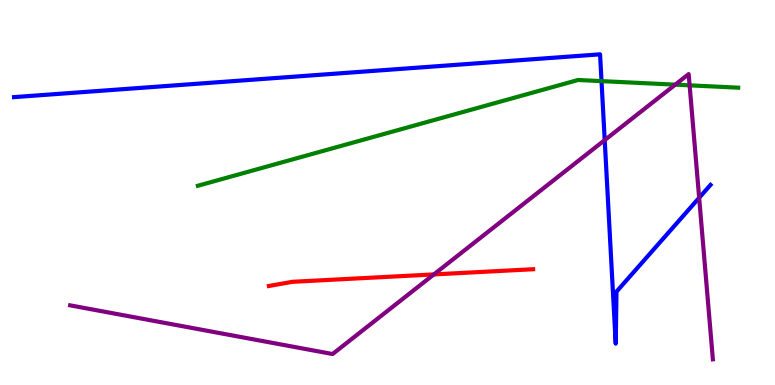[{'lines': ['blue', 'red'], 'intersections': []}, {'lines': ['green', 'red'], 'intersections': []}, {'lines': ['purple', 'red'], 'intersections': [{'x': 5.6, 'y': 2.87}]}, {'lines': ['blue', 'green'], 'intersections': [{'x': 7.76, 'y': 7.89}]}, {'lines': ['blue', 'purple'], 'intersections': [{'x': 7.8, 'y': 6.36}, {'x': 9.02, 'y': 4.86}]}, {'lines': ['green', 'purple'], 'intersections': [{'x': 8.71, 'y': 7.8}, {'x': 8.9, 'y': 7.78}]}]